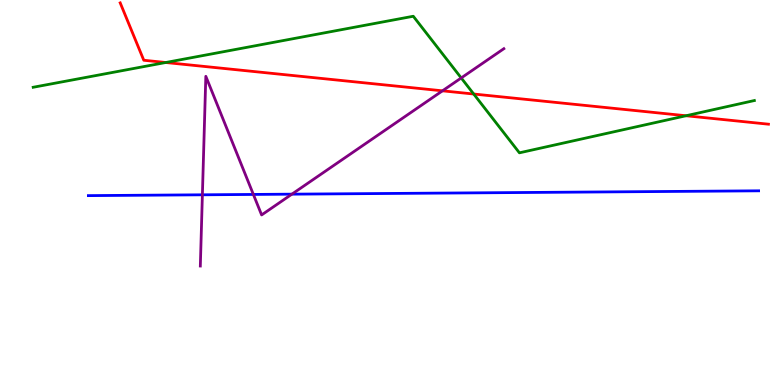[{'lines': ['blue', 'red'], 'intersections': []}, {'lines': ['green', 'red'], 'intersections': [{'x': 2.14, 'y': 8.38}, {'x': 6.11, 'y': 7.56}, {'x': 8.85, 'y': 6.99}]}, {'lines': ['purple', 'red'], 'intersections': [{'x': 5.71, 'y': 7.64}]}, {'lines': ['blue', 'green'], 'intersections': []}, {'lines': ['blue', 'purple'], 'intersections': [{'x': 2.61, 'y': 4.94}, {'x': 3.27, 'y': 4.95}, {'x': 3.77, 'y': 4.96}]}, {'lines': ['green', 'purple'], 'intersections': [{'x': 5.95, 'y': 7.98}]}]